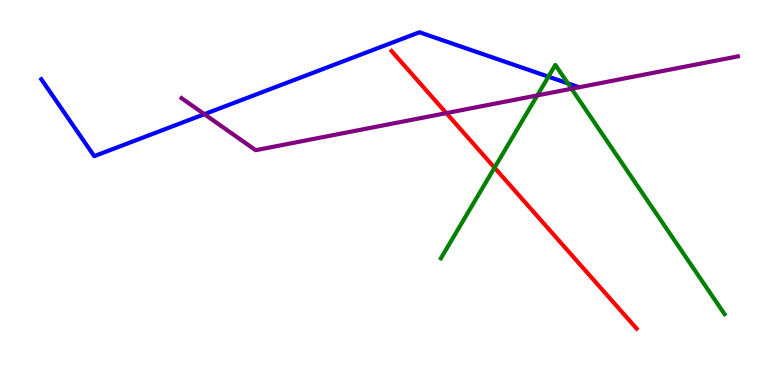[{'lines': ['blue', 'red'], 'intersections': []}, {'lines': ['green', 'red'], 'intersections': [{'x': 6.38, 'y': 5.64}]}, {'lines': ['purple', 'red'], 'intersections': [{'x': 5.76, 'y': 7.06}]}, {'lines': ['blue', 'green'], 'intersections': [{'x': 7.08, 'y': 8.01}, {'x': 7.33, 'y': 7.83}]}, {'lines': ['blue', 'purple'], 'intersections': [{'x': 2.64, 'y': 7.03}]}, {'lines': ['green', 'purple'], 'intersections': [{'x': 6.93, 'y': 7.52}, {'x': 7.37, 'y': 7.69}]}]